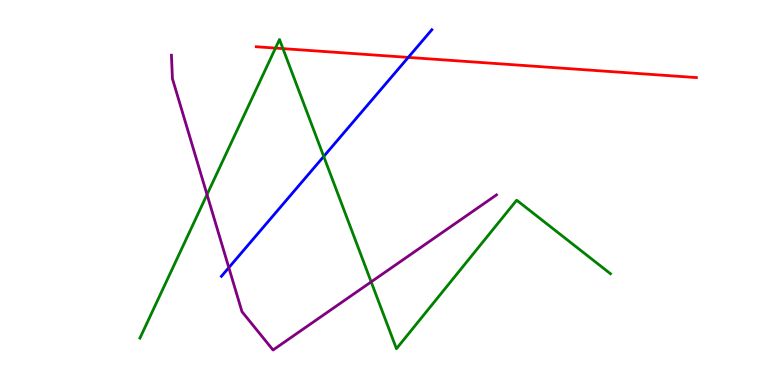[{'lines': ['blue', 'red'], 'intersections': [{'x': 5.27, 'y': 8.51}]}, {'lines': ['green', 'red'], 'intersections': [{'x': 3.55, 'y': 8.75}, {'x': 3.65, 'y': 8.74}]}, {'lines': ['purple', 'red'], 'intersections': []}, {'lines': ['blue', 'green'], 'intersections': [{'x': 4.18, 'y': 5.94}]}, {'lines': ['blue', 'purple'], 'intersections': [{'x': 2.95, 'y': 3.05}]}, {'lines': ['green', 'purple'], 'intersections': [{'x': 2.67, 'y': 4.95}, {'x': 4.79, 'y': 2.68}]}]